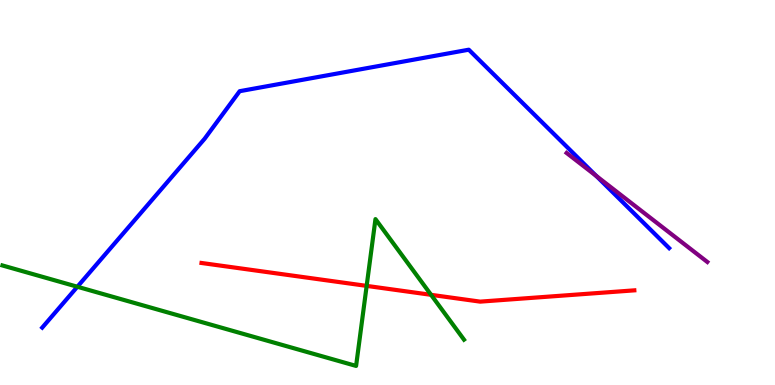[{'lines': ['blue', 'red'], 'intersections': []}, {'lines': ['green', 'red'], 'intersections': [{'x': 4.73, 'y': 2.57}, {'x': 5.56, 'y': 2.34}]}, {'lines': ['purple', 'red'], 'intersections': []}, {'lines': ['blue', 'green'], 'intersections': [{'x': 0.998, 'y': 2.55}]}, {'lines': ['blue', 'purple'], 'intersections': [{'x': 7.69, 'y': 5.43}]}, {'lines': ['green', 'purple'], 'intersections': []}]